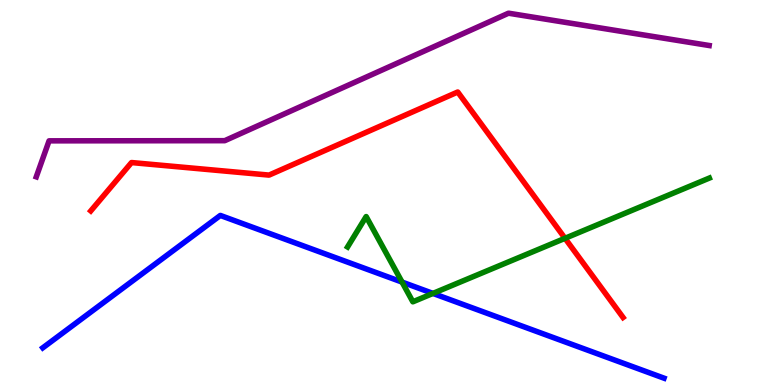[{'lines': ['blue', 'red'], 'intersections': []}, {'lines': ['green', 'red'], 'intersections': [{'x': 7.29, 'y': 3.81}]}, {'lines': ['purple', 'red'], 'intersections': []}, {'lines': ['blue', 'green'], 'intersections': [{'x': 5.19, 'y': 2.67}, {'x': 5.59, 'y': 2.38}]}, {'lines': ['blue', 'purple'], 'intersections': []}, {'lines': ['green', 'purple'], 'intersections': []}]